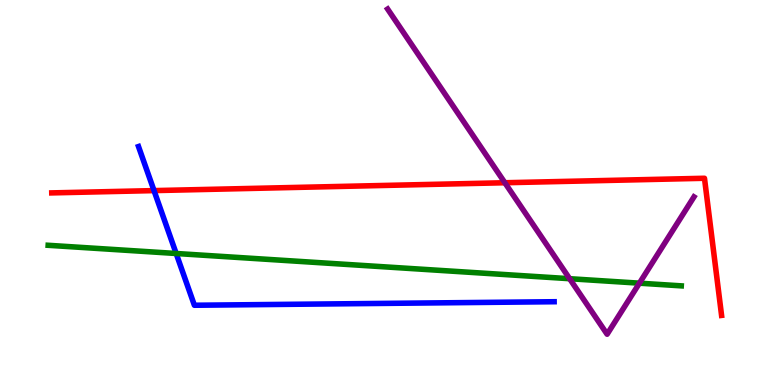[{'lines': ['blue', 'red'], 'intersections': [{'x': 1.99, 'y': 5.05}]}, {'lines': ['green', 'red'], 'intersections': []}, {'lines': ['purple', 'red'], 'intersections': [{'x': 6.51, 'y': 5.25}]}, {'lines': ['blue', 'green'], 'intersections': [{'x': 2.27, 'y': 3.42}]}, {'lines': ['blue', 'purple'], 'intersections': []}, {'lines': ['green', 'purple'], 'intersections': [{'x': 7.35, 'y': 2.76}, {'x': 8.25, 'y': 2.64}]}]